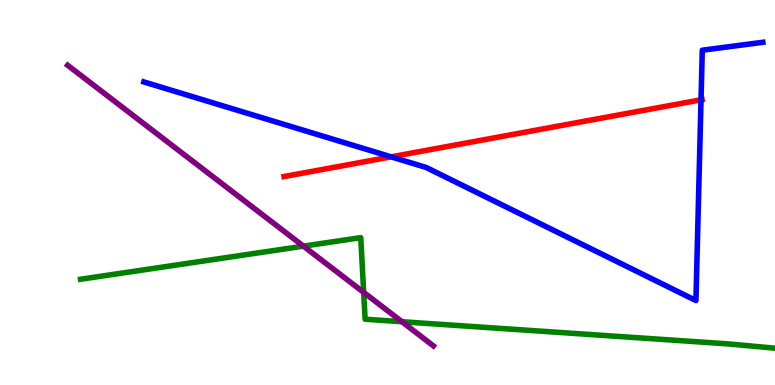[{'lines': ['blue', 'red'], 'intersections': [{'x': 5.05, 'y': 5.93}, {'x': 9.05, 'y': 7.41}]}, {'lines': ['green', 'red'], 'intersections': []}, {'lines': ['purple', 'red'], 'intersections': []}, {'lines': ['blue', 'green'], 'intersections': []}, {'lines': ['blue', 'purple'], 'intersections': []}, {'lines': ['green', 'purple'], 'intersections': [{'x': 3.92, 'y': 3.61}, {'x': 4.69, 'y': 2.41}, {'x': 5.19, 'y': 1.64}]}]